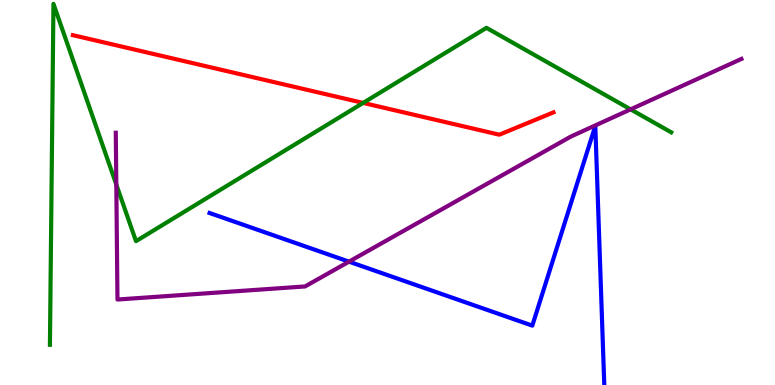[{'lines': ['blue', 'red'], 'intersections': []}, {'lines': ['green', 'red'], 'intersections': [{'x': 4.69, 'y': 7.33}]}, {'lines': ['purple', 'red'], 'intersections': []}, {'lines': ['blue', 'green'], 'intersections': []}, {'lines': ['blue', 'purple'], 'intersections': [{'x': 4.5, 'y': 3.2}]}, {'lines': ['green', 'purple'], 'intersections': [{'x': 1.5, 'y': 5.21}, {'x': 8.14, 'y': 7.16}]}]